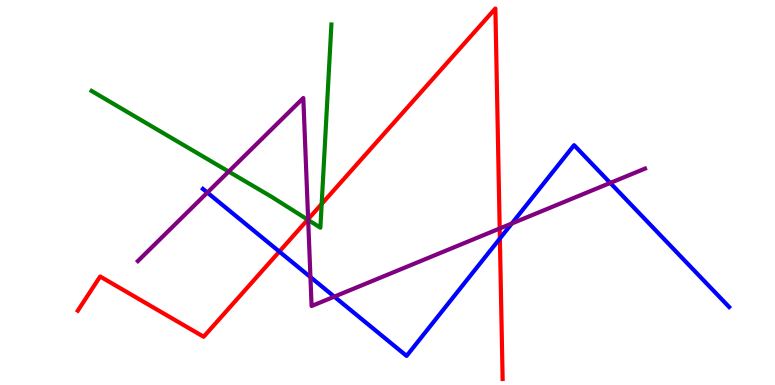[{'lines': ['blue', 'red'], 'intersections': [{'x': 3.6, 'y': 3.47}, {'x': 6.45, 'y': 3.8}]}, {'lines': ['green', 'red'], 'intersections': [{'x': 3.97, 'y': 4.29}, {'x': 4.15, 'y': 4.7}]}, {'lines': ['purple', 'red'], 'intersections': [{'x': 3.98, 'y': 4.31}, {'x': 6.45, 'y': 4.07}]}, {'lines': ['blue', 'green'], 'intersections': []}, {'lines': ['blue', 'purple'], 'intersections': [{'x': 2.68, 'y': 5.0}, {'x': 4.01, 'y': 2.8}, {'x': 4.31, 'y': 2.29}, {'x': 6.6, 'y': 4.2}, {'x': 7.87, 'y': 5.25}]}, {'lines': ['green', 'purple'], 'intersections': [{'x': 2.95, 'y': 5.54}, {'x': 3.98, 'y': 4.29}]}]